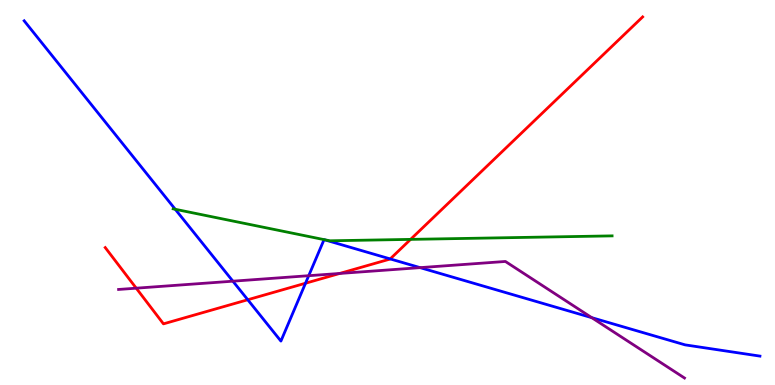[{'lines': ['blue', 'red'], 'intersections': [{'x': 3.2, 'y': 2.21}, {'x': 3.94, 'y': 2.64}, {'x': 5.03, 'y': 3.27}]}, {'lines': ['green', 'red'], 'intersections': [{'x': 5.3, 'y': 3.78}]}, {'lines': ['purple', 'red'], 'intersections': [{'x': 1.76, 'y': 2.51}, {'x': 4.38, 'y': 2.9}]}, {'lines': ['blue', 'green'], 'intersections': [{'x': 2.26, 'y': 4.56}]}, {'lines': ['blue', 'purple'], 'intersections': [{'x': 3.01, 'y': 2.7}, {'x': 3.98, 'y': 2.84}, {'x': 5.42, 'y': 3.05}, {'x': 7.64, 'y': 1.75}]}, {'lines': ['green', 'purple'], 'intersections': []}]